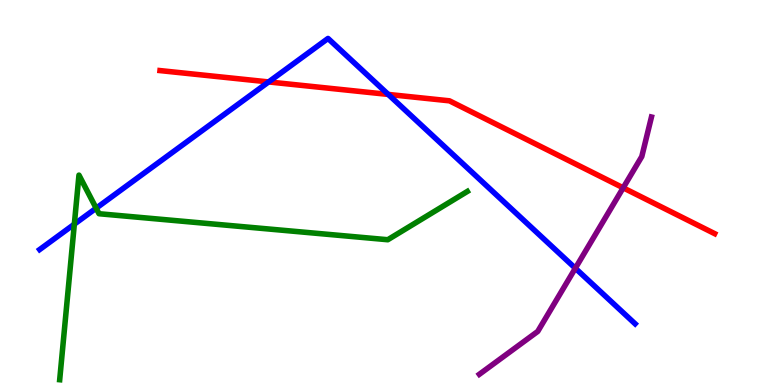[{'lines': ['blue', 'red'], 'intersections': [{'x': 3.47, 'y': 7.87}, {'x': 5.01, 'y': 7.55}]}, {'lines': ['green', 'red'], 'intersections': []}, {'lines': ['purple', 'red'], 'intersections': [{'x': 8.04, 'y': 5.12}]}, {'lines': ['blue', 'green'], 'intersections': [{'x': 0.959, 'y': 4.18}, {'x': 1.24, 'y': 4.59}]}, {'lines': ['blue', 'purple'], 'intersections': [{'x': 7.42, 'y': 3.03}]}, {'lines': ['green', 'purple'], 'intersections': []}]